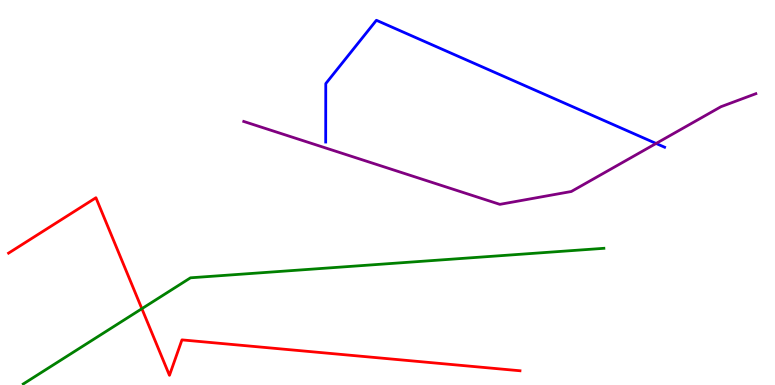[{'lines': ['blue', 'red'], 'intersections': []}, {'lines': ['green', 'red'], 'intersections': [{'x': 1.83, 'y': 1.98}]}, {'lines': ['purple', 'red'], 'intersections': []}, {'lines': ['blue', 'green'], 'intersections': []}, {'lines': ['blue', 'purple'], 'intersections': [{'x': 8.47, 'y': 6.27}]}, {'lines': ['green', 'purple'], 'intersections': []}]